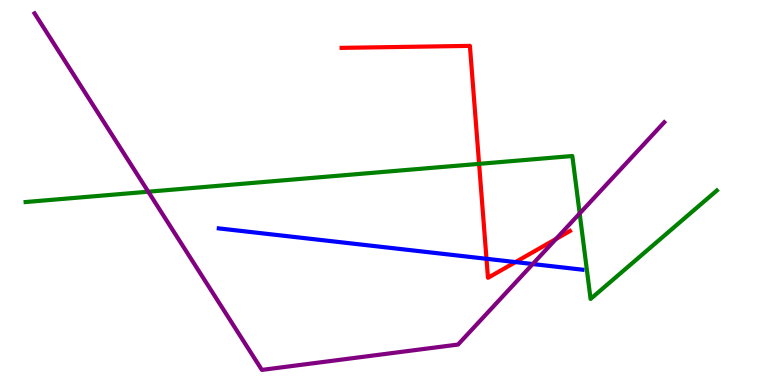[{'lines': ['blue', 'red'], 'intersections': [{'x': 6.28, 'y': 3.28}, {'x': 6.65, 'y': 3.19}]}, {'lines': ['green', 'red'], 'intersections': [{'x': 6.18, 'y': 5.74}]}, {'lines': ['purple', 'red'], 'intersections': [{'x': 7.17, 'y': 3.79}]}, {'lines': ['blue', 'green'], 'intersections': []}, {'lines': ['blue', 'purple'], 'intersections': [{'x': 6.87, 'y': 3.14}]}, {'lines': ['green', 'purple'], 'intersections': [{'x': 1.91, 'y': 5.02}, {'x': 7.48, 'y': 4.46}]}]